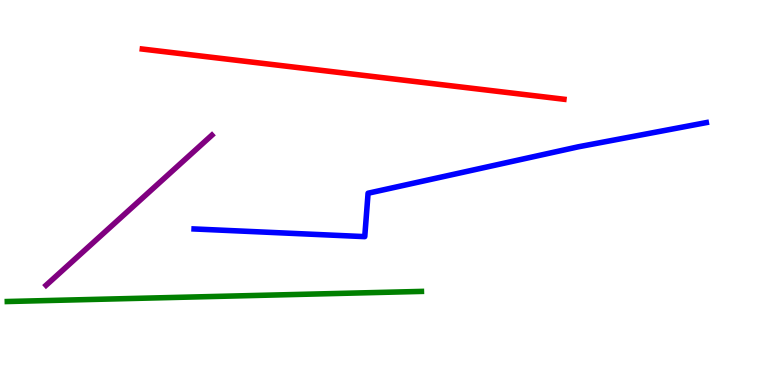[{'lines': ['blue', 'red'], 'intersections': []}, {'lines': ['green', 'red'], 'intersections': []}, {'lines': ['purple', 'red'], 'intersections': []}, {'lines': ['blue', 'green'], 'intersections': []}, {'lines': ['blue', 'purple'], 'intersections': []}, {'lines': ['green', 'purple'], 'intersections': []}]